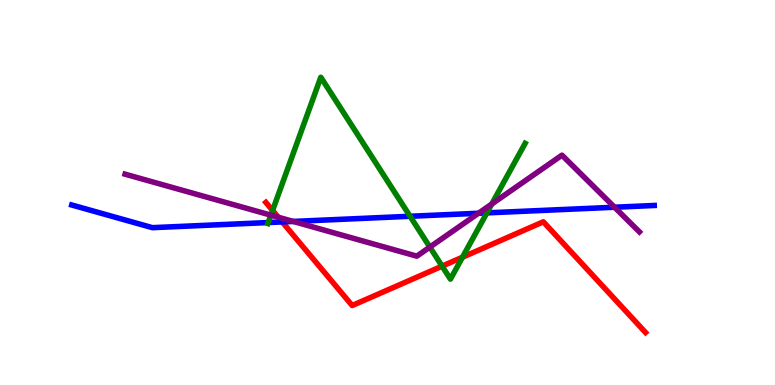[{'lines': ['blue', 'red'], 'intersections': [{'x': 3.64, 'y': 4.24}]}, {'lines': ['green', 'red'], 'intersections': [{'x': 3.52, 'y': 4.53}, {'x': 5.7, 'y': 3.09}, {'x': 5.97, 'y': 3.32}]}, {'lines': ['purple', 'red'], 'intersections': [{'x': 3.59, 'y': 4.36}]}, {'lines': ['blue', 'green'], 'intersections': [{'x': 3.46, 'y': 4.22}, {'x': 5.29, 'y': 4.38}, {'x': 6.28, 'y': 4.47}]}, {'lines': ['blue', 'purple'], 'intersections': [{'x': 3.78, 'y': 4.25}, {'x': 6.17, 'y': 4.46}, {'x': 7.93, 'y': 4.62}]}, {'lines': ['green', 'purple'], 'intersections': [{'x': 3.5, 'y': 4.41}, {'x': 5.55, 'y': 3.58}, {'x': 6.35, 'y': 4.7}]}]